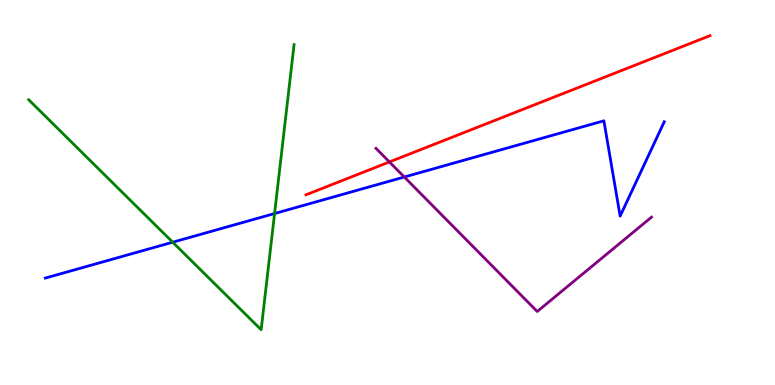[{'lines': ['blue', 'red'], 'intersections': []}, {'lines': ['green', 'red'], 'intersections': []}, {'lines': ['purple', 'red'], 'intersections': [{'x': 5.02, 'y': 5.79}]}, {'lines': ['blue', 'green'], 'intersections': [{'x': 2.23, 'y': 3.71}, {'x': 3.54, 'y': 4.45}]}, {'lines': ['blue', 'purple'], 'intersections': [{'x': 5.22, 'y': 5.4}]}, {'lines': ['green', 'purple'], 'intersections': []}]